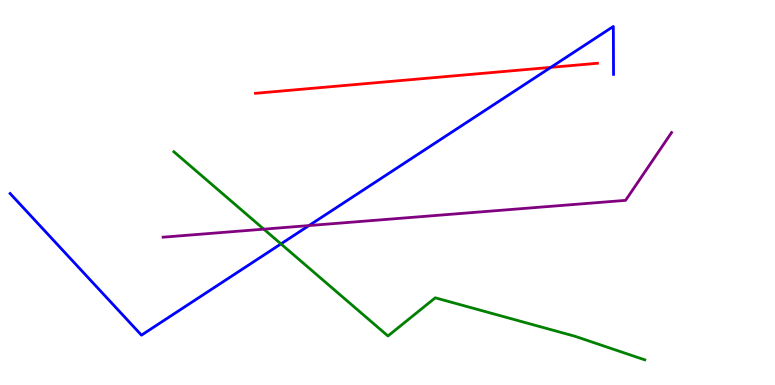[{'lines': ['blue', 'red'], 'intersections': [{'x': 7.11, 'y': 8.25}]}, {'lines': ['green', 'red'], 'intersections': []}, {'lines': ['purple', 'red'], 'intersections': []}, {'lines': ['blue', 'green'], 'intersections': [{'x': 3.63, 'y': 3.66}]}, {'lines': ['blue', 'purple'], 'intersections': [{'x': 3.99, 'y': 4.14}]}, {'lines': ['green', 'purple'], 'intersections': [{'x': 3.4, 'y': 4.05}]}]